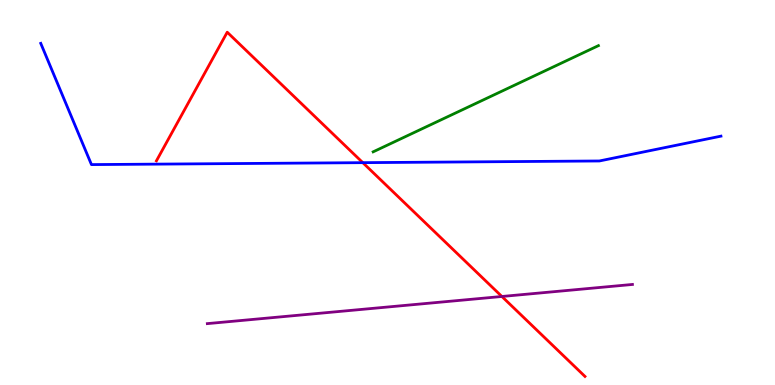[{'lines': ['blue', 'red'], 'intersections': [{'x': 4.68, 'y': 5.78}]}, {'lines': ['green', 'red'], 'intersections': []}, {'lines': ['purple', 'red'], 'intersections': [{'x': 6.48, 'y': 2.3}]}, {'lines': ['blue', 'green'], 'intersections': []}, {'lines': ['blue', 'purple'], 'intersections': []}, {'lines': ['green', 'purple'], 'intersections': []}]